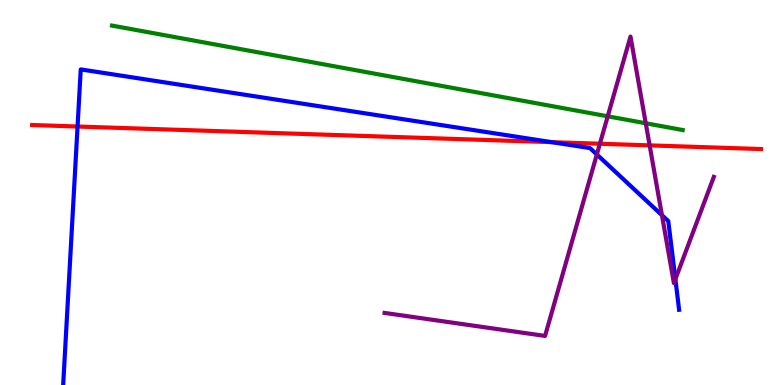[{'lines': ['blue', 'red'], 'intersections': [{'x': 1.0, 'y': 6.71}, {'x': 7.12, 'y': 6.31}]}, {'lines': ['green', 'red'], 'intersections': []}, {'lines': ['purple', 'red'], 'intersections': [{'x': 7.74, 'y': 6.27}, {'x': 8.38, 'y': 6.22}]}, {'lines': ['blue', 'green'], 'intersections': []}, {'lines': ['blue', 'purple'], 'intersections': [{'x': 7.7, 'y': 5.99}, {'x': 8.54, 'y': 4.41}, {'x': 8.71, 'y': 2.75}]}, {'lines': ['green', 'purple'], 'intersections': [{'x': 7.84, 'y': 6.98}, {'x': 8.33, 'y': 6.8}]}]